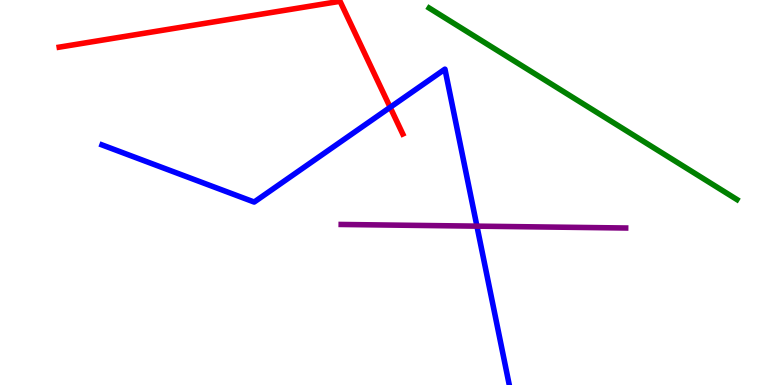[{'lines': ['blue', 'red'], 'intersections': [{'x': 5.03, 'y': 7.21}]}, {'lines': ['green', 'red'], 'intersections': []}, {'lines': ['purple', 'red'], 'intersections': []}, {'lines': ['blue', 'green'], 'intersections': []}, {'lines': ['blue', 'purple'], 'intersections': [{'x': 6.15, 'y': 4.13}]}, {'lines': ['green', 'purple'], 'intersections': []}]